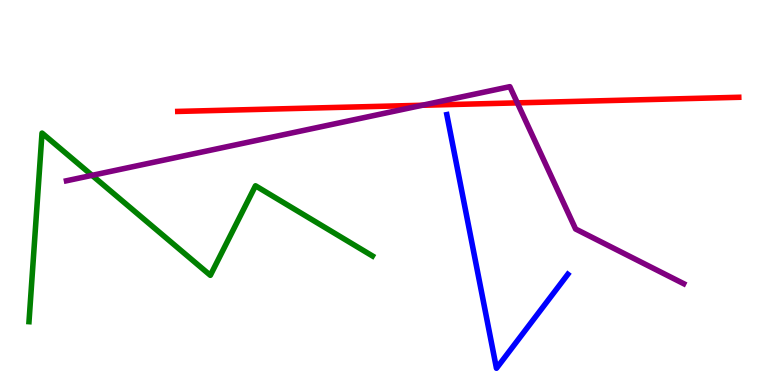[{'lines': ['blue', 'red'], 'intersections': []}, {'lines': ['green', 'red'], 'intersections': []}, {'lines': ['purple', 'red'], 'intersections': [{'x': 5.45, 'y': 7.27}, {'x': 6.68, 'y': 7.33}]}, {'lines': ['blue', 'green'], 'intersections': []}, {'lines': ['blue', 'purple'], 'intersections': []}, {'lines': ['green', 'purple'], 'intersections': [{'x': 1.19, 'y': 5.45}]}]